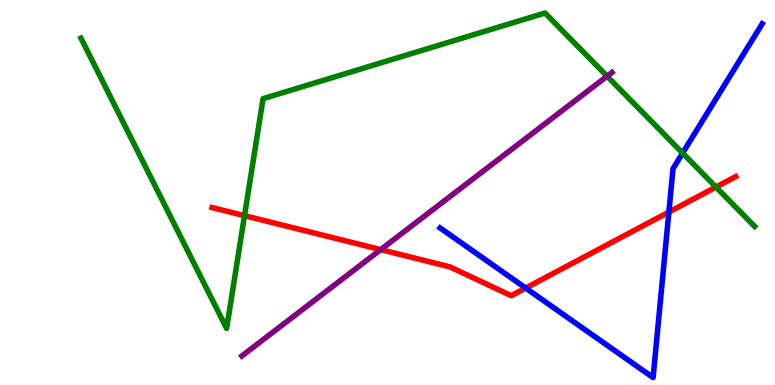[{'lines': ['blue', 'red'], 'intersections': [{'x': 6.78, 'y': 2.52}, {'x': 8.63, 'y': 4.49}]}, {'lines': ['green', 'red'], 'intersections': [{'x': 3.15, 'y': 4.4}, {'x': 9.24, 'y': 5.14}]}, {'lines': ['purple', 'red'], 'intersections': [{'x': 4.91, 'y': 3.52}]}, {'lines': ['blue', 'green'], 'intersections': [{'x': 8.81, 'y': 6.02}]}, {'lines': ['blue', 'purple'], 'intersections': []}, {'lines': ['green', 'purple'], 'intersections': [{'x': 7.83, 'y': 8.02}]}]